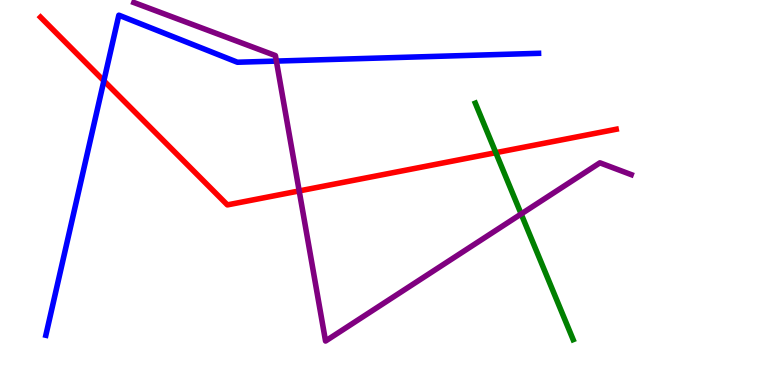[{'lines': ['blue', 'red'], 'intersections': [{'x': 1.34, 'y': 7.9}]}, {'lines': ['green', 'red'], 'intersections': [{'x': 6.4, 'y': 6.03}]}, {'lines': ['purple', 'red'], 'intersections': [{'x': 3.86, 'y': 5.04}]}, {'lines': ['blue', 'green'], 'intersections': []}, {'lines': ['blue', 'purple'], 'intersections': [{'x': 3.57, 'y': 8.41}]}, {'lines': ['green', 'purple'], 'intersections': [{'x': 6.72, 'y': 4.44}]}]